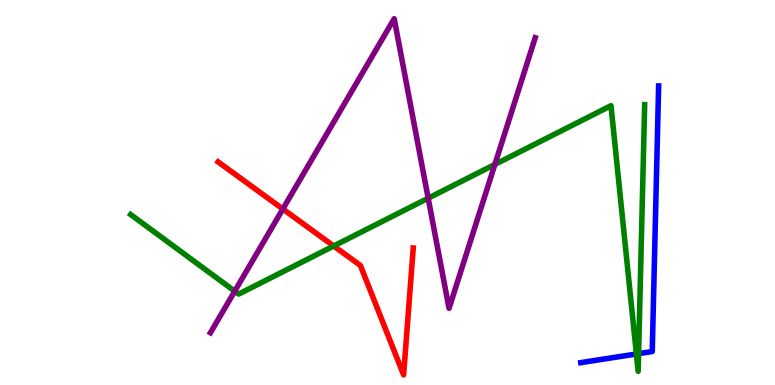[{'lines': ['blue', 'red'], 'intersections': []}, {'lines': ['green', 'red'], 'intersections': [{'x': 4.31, 'y': 3.61}]}, {'lines': ['purple', 'red'], 'intersections': [{'x': 3.65, 'y': 4.57}]}, {'lines': ['blue', 'green'], 'intersections': [{'x': 8.21, 'y': 0.805}, {'x': 8.24, 'y': 0.814}]}, {'lines': ['blue', 'purple'], 'intersections': []}, {'lines': ['green', 'purple'], 'intersections': [{'x': 3.03, 'y': 2.44}, {'x': 5.52, 'y': 4.85}, {'x': 6.39, 'y': 5.73}]}]